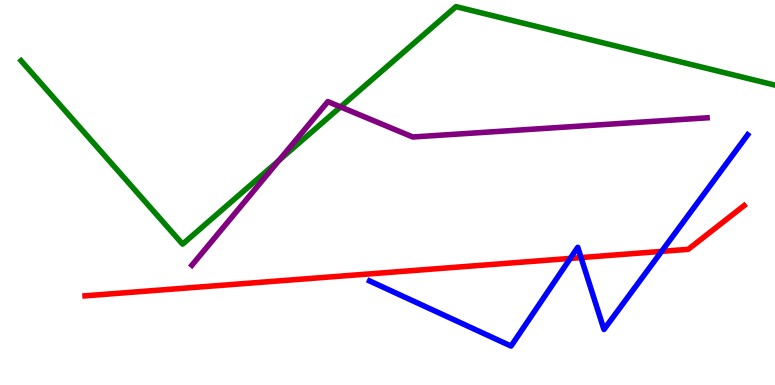[{'lines': ['blue', 'red'], 'intersections': [{'x': 7.36, 'y': 3.29}, {'x': 7.5, 'y': 3.31}, {'x': 8.54, 'y': 3.47}]}, {'lines': ['green', 'red'], 'intersections': []}, {'lines': ['purple', 'red'], 'intersections': []}, {'lines': ['blue', 'green'], 'intersections': []}, {'lines': ['blue', 'purple'], 'intersections': []}, {'lines': ['green', 'purple'], 'intersections': [{'x': 3.6, 'y': 5.84}, {'x': 4.39, 'y': 7.22}]}]